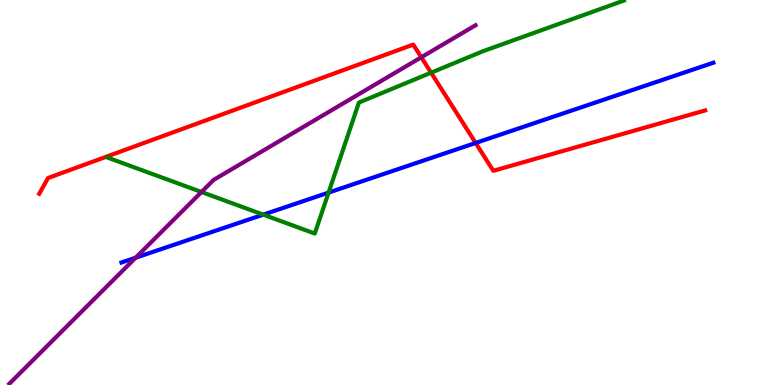[{'lines': ['blue', 'red'], 'intersections': [{'x': 6.14, 'y': 6.29}]}, {'lines': ['green', 'red'], 'intersections': [{'x': 5.56, 'y': 8.11}]}, {'lines': ['purple', 'red'], 'intersections': [{'x': 5.44, 'y': 8.51}]}, {'lines': ['blue', 'green'], 'intersections': [{'x': 3.4, 'y': 4.42}, {'x': 4.24, 'y': 5.0}]}, {'lines': ['blue', 'purple'], 'intersections': [{'x': 1.75, 'y': 3.31}]}, {'lines': ['green', 'purple'], 'intersections': [{'x': 2.6, 'y': 5.01}]}]